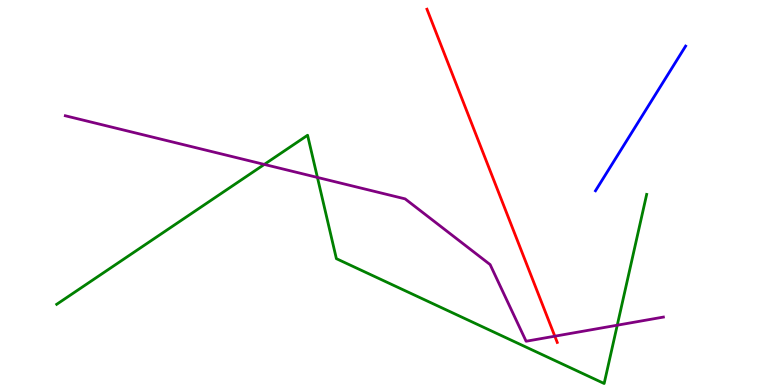[{'lines': ['blue', 'red'], 'intersections': []}, {'lines': ['green', 'red'], 'intersections': []}, {'lines': ['purple', 'red'], 'intersections': [{'x': 7.16, 'y': 1.27}]}, {'lines': ['blue', 'green'], 'intersections': []}, {'lines': ['blue', 'purple'], 'intersections': []}, {'lines': ['green', 'purple'], 'intersections': [{'x': 3.41, 'y': 5.73}, {'x': 4.1, 'y': 5.39}, {'x': 7.96, 'y': 1.55}]}]